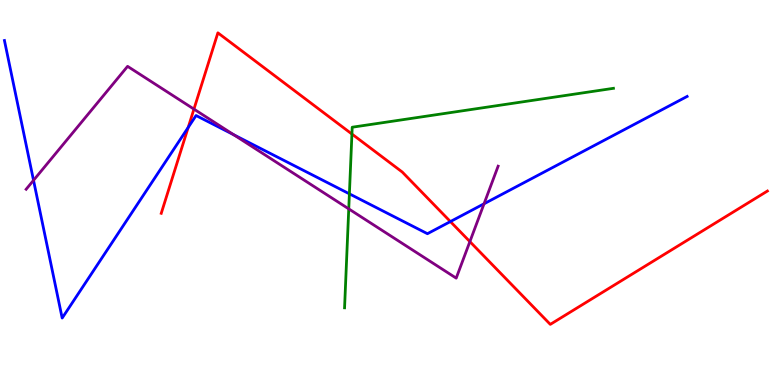[{'lines': ['blue', 'red'], 'intersections': [{'x': 2.43, 'y': 6.69}, {'x': 5.81, 'y': 4.24}]}, {'lines': ['green', 'red'], 'intersections': [{'x': 4.54, 'y': 6.52}]}, {'lines': ['purple', 'red'], 'intersections': [{'x': 2.5, 'y': 7.17}, {'x': 6.06, 'y': 3.72}]}, {'lines': ['blue', 'green'], 'intersections': [{'x': 4.51, 'y': 4.97}]}, {'lines': ['blue', 'purple'], 'intersections': [{'x': 0.433, 'y': 5.32}, {'x': 3.02, 'y': 6.5}, {'x': 6.25, 'y': 4.71}]}, {'lines': ['green', 'purple'], 'intersections': [{'x': 4.5, 'y': 4.57}]}]